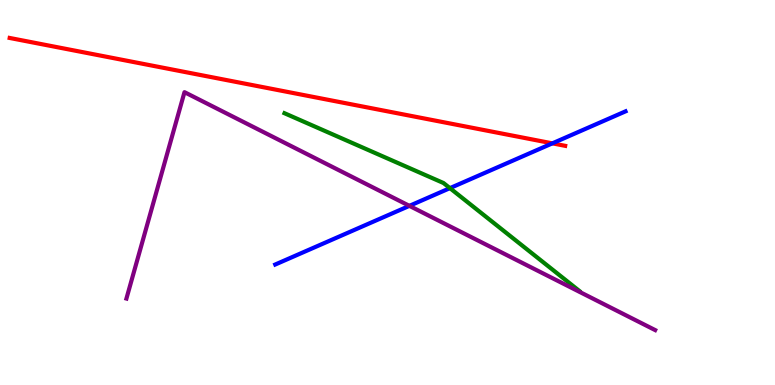[{'lines': ['blue', 'red'], 'intersections': [{'x': 7.13, 'y': 6.28}]}, {'lines': ['green', 'red'], 'intersections': []}, {'lines': ['purple', 'red'], 'intersections': []}, {'lines': ['blue', 'green'], 'intersections': [{'x': 5.81, 'y': 5.11}]}, {'lines': ['blue', 'purple'], 'intersections': [{'x': 5.28, 'y': 4.65}]}, {'lines': ['green', 'purple'], 'intersections': []}]